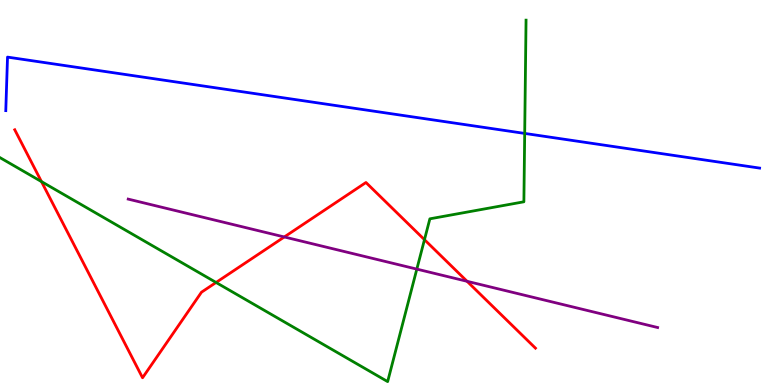[{'lines': ['blue', 'red'], 'intersections': []}, {'lines': ['green', 'red'], 'intersections': [{'x': 0.535, 'y': 5.28}, {'x': 2.79, 'y': 2.66}, {'x': 5.48, 'y': 3.77}]}, {'lines': ['purple', 'red'], 'intersections': [{'x': 3.67, 'y': 3.85}, {'x': 6.03, 'y': 2.69}]}, {'lines': ['blue', 'green'], 'intersections': [{'x': 6.77, 'y': 6.53}]}, {'lines': ['blue', 'purple'], 'intersections': []}, {'lines': ['green', 'purple'], 'intersections': [{'x': 5.38, 'y': 3.01}]}]